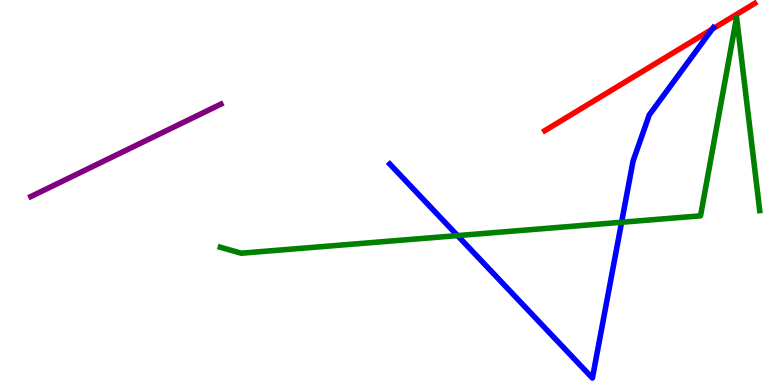[{'lines': ['blue', 'red'], 'intersections': [{'x': 9.19, 'y': 9.24}]}, {'lines': ['green', 'red'], 'intersections': []}, {'lines': ['purple', 'red'], 'intersections': []}, {'lines': ['blue', 'green'], 'intersections': [{'x': 5.9, 'y': 3.88}, {'x': 8.02, 'y': 4.23}]}, {'lines': ['blue', 'purple'], 'intersections': []}, {'lines': ['green', 'purple'], 'intersections': []}]